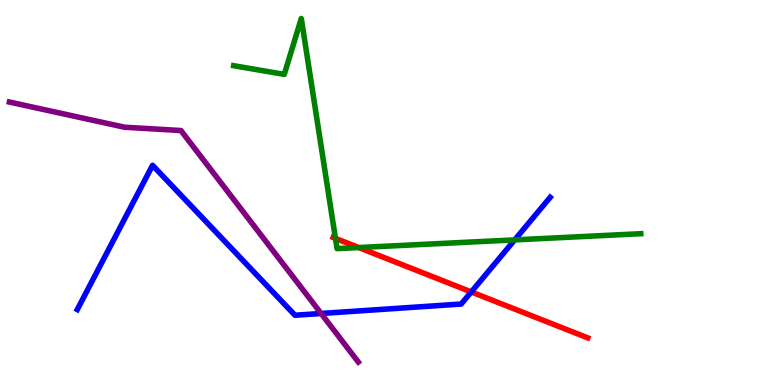[{'lines': ['blue', 'red'], 'intersections': [{'x': 6.08, 'y': 2.42}]}, {'lines': ['green', 'red'], 'intersections': [{'x': 4.33, 'y': 3.81}, {'x': 4.63, 'y': 3.57}]}, {'lines': ['purple', 'red'], 'intersections': []}, {'lines': ['blue', 'green'], 'intersections': [{'x': 6.64, 'y': 3.77}]}, {'lines': ['blue', 'purple'], 'intersections': [{'x': 4.14, 'y': 1.86}]}, {'lines': ['green', 'purple'], 'intersections': []}]